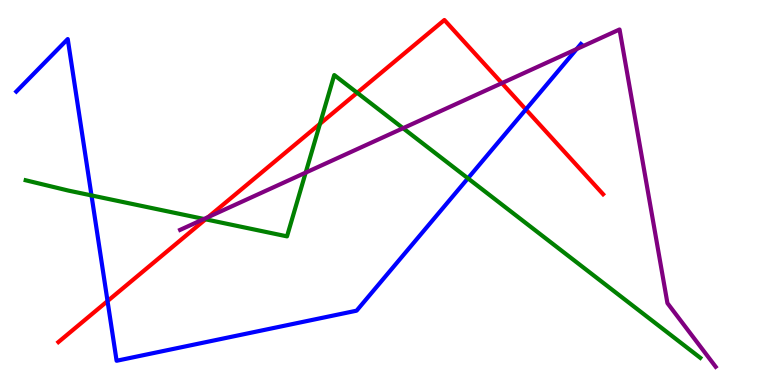[{'lines': ['blue', 'red'], 'intersections': [{'x': 1.39, 'y': 2.18}, {'x': 6.79, 'y': 7.16}]}, {'lines': ['green', 'red'], 'intersections': [{'x': 2.65, 'y': 4.3}, {'x': 4.13, 'y': 6.78}, {'x': 4.61, 'y': 7.59}]}, {'lines': ['purple', 'red'], 'intersections': [{'x': 2.69, 'y': 4.36}, {'x': 6.48, 'y': 7.84}]}, {'lines': ['blue', 'green'], 'intersections': [{'x': 1.18, 'y': 4.92}, {'x': 6.04, 'y': 5.37}]}, {'lines': ['blue', 'purple'], 'intersections': [{'x': 7.44, 'y': 8.73}]}, {'lines': ['green', 'purple'], 'intersections': [{'x': 2.63, 'y': 4.31}, {'x': 3.94, 'y': 5.52}, {'x': 5.2, 'y': 6.67}]}]